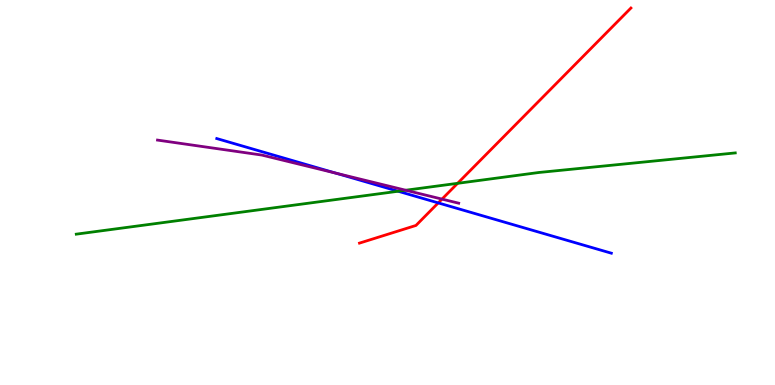[{'lines': ['blue', 'red'], 'intersections': [{'x': 5.65, 'y': 4.73}]}, {'lines': ['green', 'red'], 'intersections': [{'x': 5.9, 'y': 5.24}]}, {'lines': ['purple', 'red'], 'intersections': [{'x': 5.7, 'y': 4.83}]}, {'lines': ['blue', 'green'], 'intersections': [{'x': 5.14, 'y': 5.03}]}, {'lines': ['blue', 'purple'], 'intersections': [{'x': 4.33, 'y': 5.5}]}, {'lines': ['green', 'purple'], 'intersections': [{'x': 5.24, 'y': 5.06}]}]